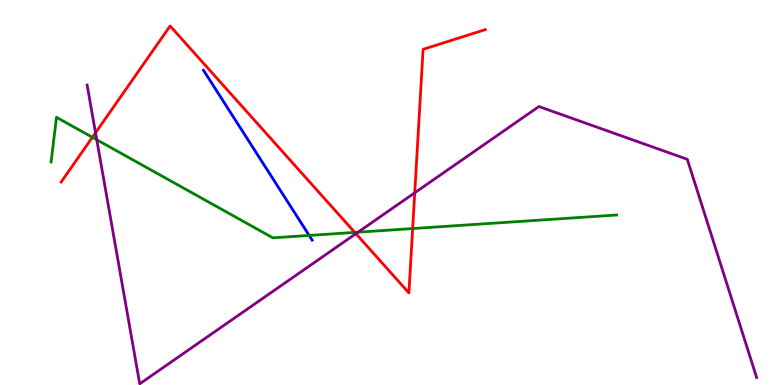[{'lines': ['blue', 'red'], 'intersections': []}, {'lines': ['green', 'red'], 'intersections': [{'x': 1.19, 'y': 6.43}, {'x': 4.58, 'y': 3.96}, {'x': 5.32, 'y': 4.06}]}, {'lines': ['purple', 'red'], 'intersections': [{'x': 1.23, 'y': 6.55}, {'x': 4.59, 'y': 3.93}, {'x': 5.35, 'y': 4.99}]}, {'lines': ['blue', 'green'], 'intersections': [{'x': 3.99, 'y': 3.89}]}, {'lines': ['blue', 'purple'], 'intersections': []}, {'lines': ['green', 'purple'], 'intersections': [{'x': 1.25, 'y': 6.37}, {'x': 4.62, 'y': 3.97}]}]